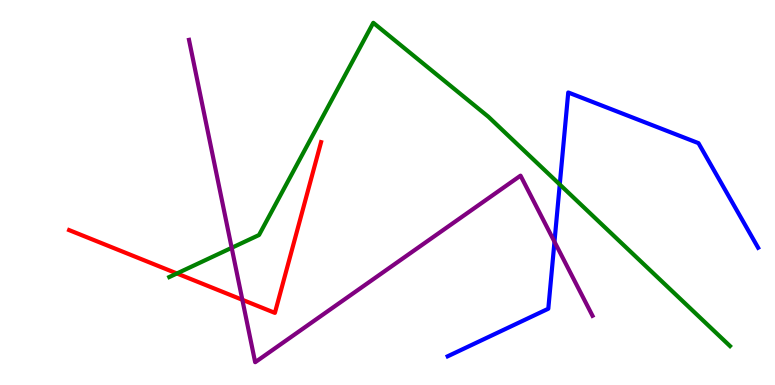[{'lines': ['blue', 'red'], 'intersections': []}, {'lines': ['green', 'red'], 'intersections': [{'x': 2.28, 'y': 2.9}]}, {'lines': ['purple', 'red'], 'intersections': [{'x': 3.13, 'y': 2.21}]}, {'lines': ['blue', 'green'], 'intersections': [{'x': 7.22, 'y': 5.21}]}, {'lines': ['blue', 'purple'], 'intersections': [{'x': 7.15, 'y': 3.72}]}, {'lines': ['green', 'purple'], 'intersections': [{'x': 2.99, 'y': 3.56}]}]